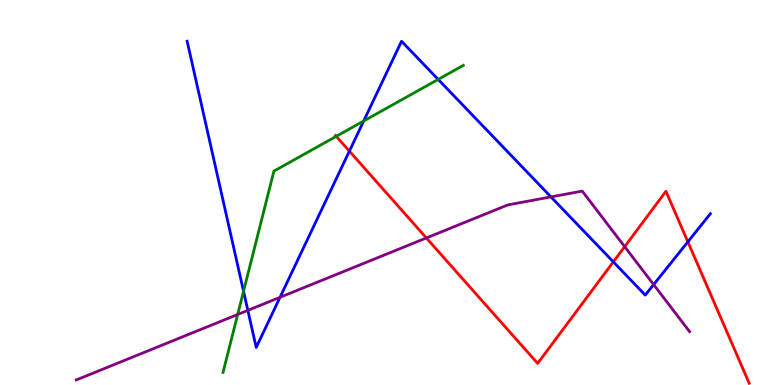[{'lines': ['blue', 'red'], 'intersections': [{'x': 4.51, 'y': 6.07}, {'x': 7.91, 'y': 3.2}, {'x': 8.88, 'y': 3.72}]}, {'lines': ['green', 'red'], 'intersections': [{'x': 4.34, 'y': 6.46}]}, {'lines': ['purple', 'red'], 'intersections': [{'x': 5.5, 'y': 3.82}, {'x': 8.06, 'y': 3.59}]}, {'lines': ['blue', 'green'], 'intersections': [{'x': 3.14, 'y': 2.43}, {'x': 4.69, 'y': 6.86}, {'x': 5.65, 'y': 7.94}]}, {'lines': ['blue', 'purple'], 'intersections': [{'x': 3.2, 'y': 1.94}, {'x': 3.61, 'y': 2.28}, {'x': 7.11, 'y': 4.89}, {'x': 8.43, 'y': 2.61}]}, {'lines': ['green', 'purple'], 'intersections': [{'x': 3.07, 'y': 1.83}]}]